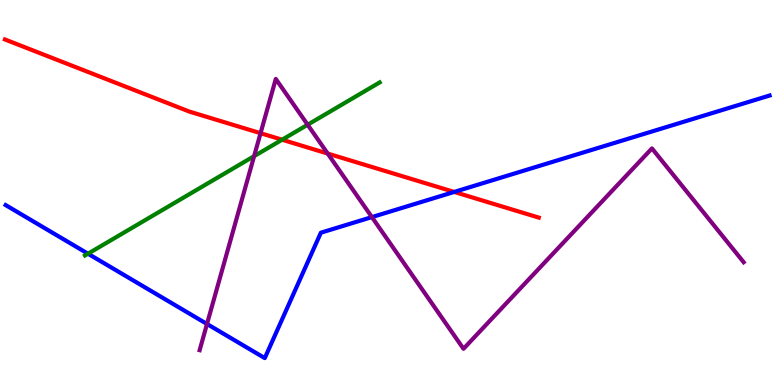[{'lines': ['blue', 'red'], 'intersections': [{'x': 5.86, 'y': 5.01}]}, {'lines': ['green', 'red'], 'intersections': [{'x': 3.64, 'y': 6.37}]}, {'lines': ['purple', 'red'], 'intersections': [{'x': 3.36, 'y': 6.54}, {'x': 4.23, 'y': 6.01}]}, {'lines': ['blue', 'green'], 'intersections': [{'x': 1.14, 'y': 3.41}]}, {'lines': ['blue', 'purple'], 'intersections': [{'x': 2.67, 'y': 1.58}, {'x': 4.8, 'y': 4.36}]}, {'lines': ['green', 'purple'], 'intersections': [{'x': 3.28, 'y': 5.94}, {'x': 3.97, 'y': 6.76}]}]